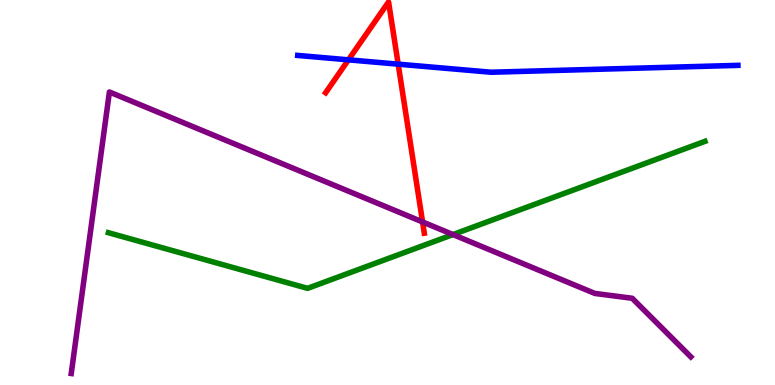[{'lines': ['blue', 'red'], 'intersections': [{'x': 4.5, 'y': 8.45}, {'x': 5.14, 'y': 8.33}]}, {'lines': ['green', 'red'], 'intersections': []}, {'lines': ['purple', 'red'], 'intersections': [{'x': 5.45, 'y': 4.24}]}, {'lines': ['blue', 'green'], 'intersections': []}, {'lines': ['blue', 'purple'], 'intersections': []}, {'lines': ['green', 'purple'], 'intersections': [{'x': 5.84, 'y': 3.91}]}]